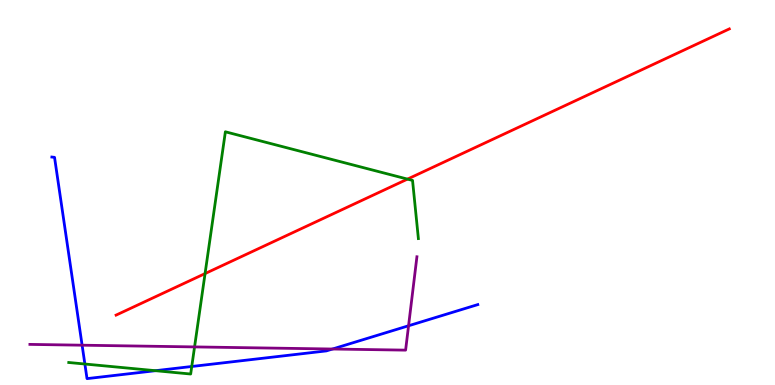[{'lines': ['blue', 'red'], 'intersections': []}, {'lines': ['green', 'red'], 'intersections': [{'x': 2.65, 'y': 2.89}, {'x': 5.26, 'y': 5.35}]}, {'lines': ['purple', 'red'], 'intersections': []}, {'lines': ['blue', 'green'], 'intersections': [{'x': 1.1, 'y': 0.545}, {'x': 2.01, 'y': 0.372}, {'x': 2.47, 'y': 0.481}]}, {'lines': ['blue', 'purple'], 'intersections': [{'x': 1.06, 'y': 1.03}, {'x': 4.29, 'y': 0.935}, {'x': 5.27, 'y': 1.54}]}, {'lines': ['green', 'purple'], 'intersections': [{'x': 2.51, 'y': 0.989}]}]